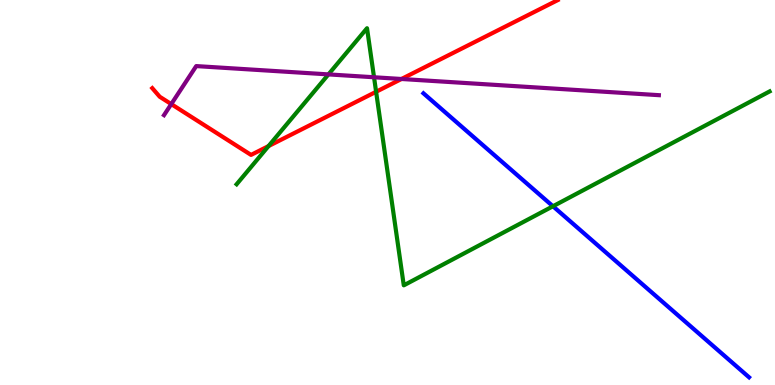[{'lines': ['blue', 'red'], 'intersections': []}, {'lines': ['green', 'red'], 'intersections': [{'x': 3.46, 'y': 6.21}, {'x': 4.85, 'y': 7.62}]}, {'lines': ['purple', 'red'], 'intersections': [{'x': 2.21, 'y': 7.3}, {'x': 5.18, 'y': 7.95}]}, {'lines': ['blue', 'green'], 'intersections': [{'x': 7.13, 'y': 4.64}]}, {'lines': ['blue', 'purple'], 'intersections': []}, {'lines': ['green', 'purple'], 'intersections': [{'x': 4.24, 'y': 8.07}, {'x': 4.83, 'y': 7.99}]}]